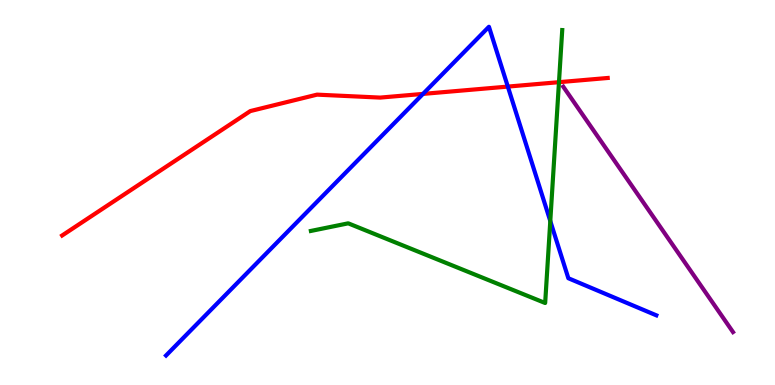[{'lines': ['blue', 'red'], 'intersections': [{'x': 5.46, 'y': 7.56}, {'x': 6.55, 'y': 7.75}]}, {'lines': ['green', 'red'], 'intersections': [{'x': 7.21, 'y': 7.87}]}, {'lines': ['purple', 'red'], 'intersections': []}, {'lines': ['blue', 'green'], 'intersections': [{'x': 7.1, 'y': 4.26}]}, {'lines': ['blue', 'purple'], 'intersections': []}, {'lines': ['green', 'purple'], 'intersections': []}]